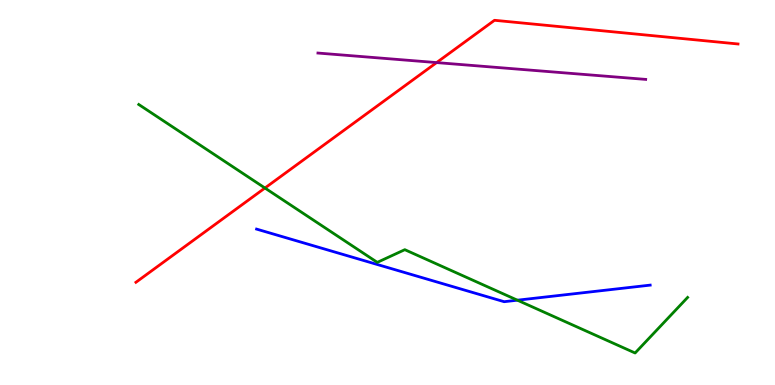[{'lines': ['blue', 'red'], 'intersections': []}, {'lines': ['green', 'red'], 'intersections': [{'x': 3.42, 'y': 5.12}]}, {'lines': ['purple', 'red'], 'intersections': [{'x': 5.63, 'y': 8.37}]}, {'lines': ['blue', 'green'], 'intersections': [{'x': 6.68, 'y': 2.2}]}, {'lines': ['blue', 'purple'], 'intersections': []}, {'lines': ['green', 'purple'], 'intersections': []}]